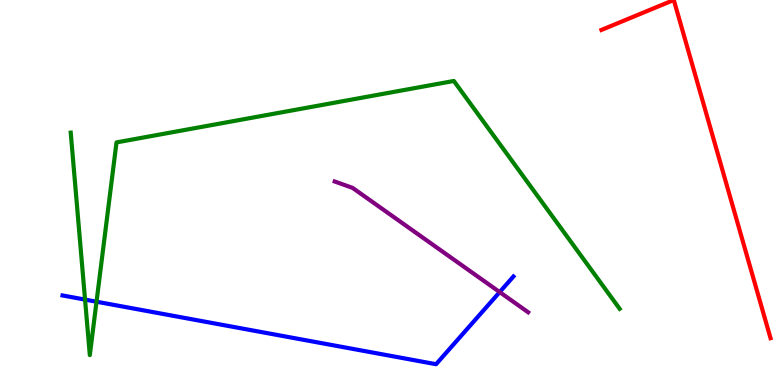[{'lines': ['blue', 'red'], 'intersections': []}, {'lines': ['green', 'red'], 'intersections': []}, {'lines': ['purple', 'red'], 'intersections': []}, {'lines': ['blue', 'green'], 'intersections': [{'x': 1.1, 'y': 2.22}, {'x': 1.25, 'y': 2.16}]}, {'lines': ['blue', 'purple'], 'intersections': [{'x': 6.45, 'y': 2.41}]}, {'lines': ['green', 'purple'], 'intersections': []}]